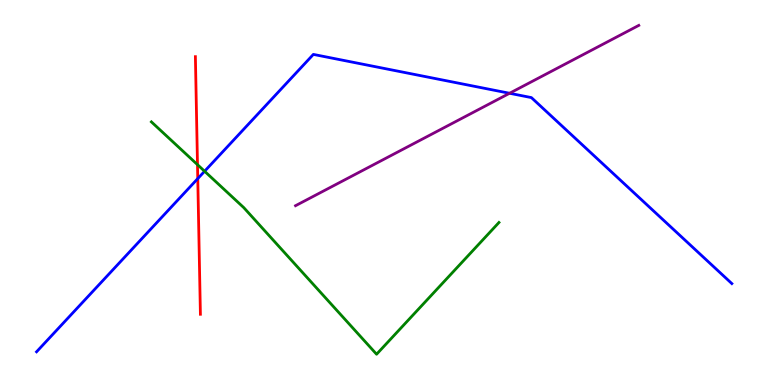[{'lines': ['blue', 'red'], 'intersections': [{'x': 2.55, 'y': 5.36}]}, {'lines': ['green', 'red'], 'intersections': [{'x': 2.55, 'y': 5.72}]}, {'lines': ['purple', 'red'], 'intersections': []}, {'lines': ['blue', 'green'], 'intersections': [{'x': 2.64, 'y': 5.55}]}, {'lines': ['blue', 'purple'], 'intersections': [{'x': 6.58, 'y': 7.58}]}, {'lines': ['green', 'purple'], 'intersections': []}]